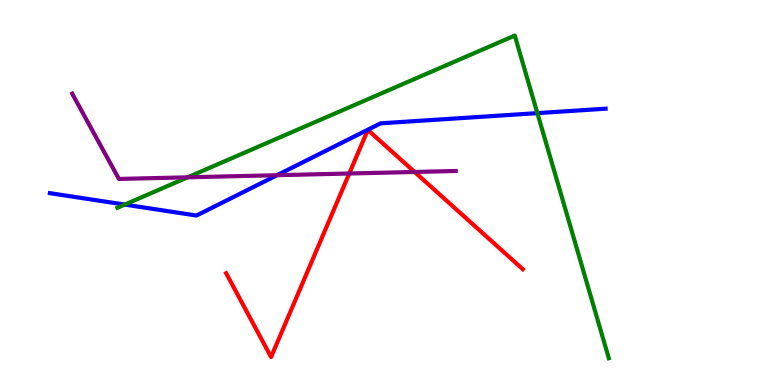[{'lines': ['blue', 'red'], 'intersections': []}, {'lines': ['green', 'red'], 'intersections': []}, {'lines': ['purple', 'red'], 'intersections': [{'x': 4.51, 'y': 5.49}, {'x': 5.35, 'y': 5.53}]}, {'lines': ['blue', 'green'], 'intersections': [{'x': 1.61, 'y': 4.69}, {'x': 6.93, 'y': 7.06}]}, {'lines': ['blue', 'purple'], 'intersections': [{'x': 3.57, 'y': 5.45}]}, {'lines': ['green', 'purple'], 'intersections': [{'x': 2.42, 'y': 5.39}]}]